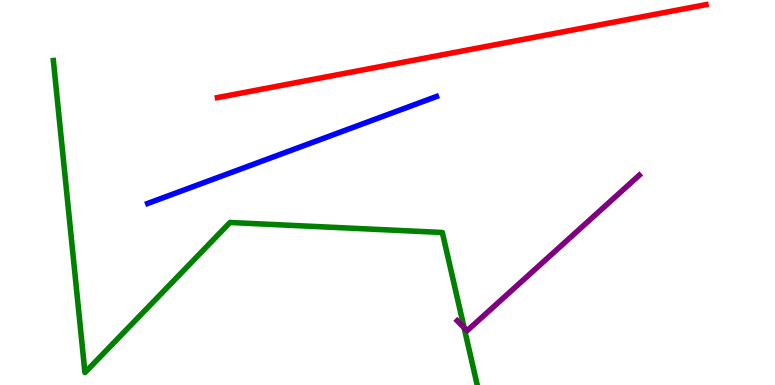[{'lines': ['blue', 'red'], 'intersections': []}, {'lines': ['green', 'red'], 'intersections': []}, {'lines': ['purple', 'red'], 'intersections': []}, {'lines': ['blue', 'green'], 'intersections': []}, {'lines': ['blue', 'purple'], 'intersections': []}, {'lines': ['green', 'purple'], 'intersections': [{'x': 5.99, 'y': 1.49}]}]